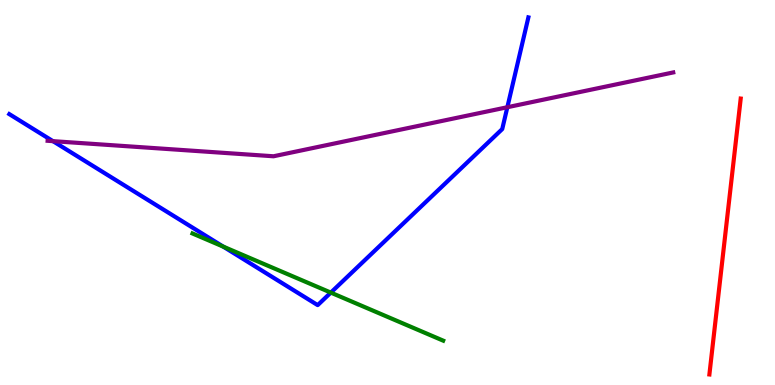[{'lines': ['blue', 'red'], 'intersections': []}, {'lines': ['green', 'red'], 'intersections': []}, {'lines': ['purple', 'red'], 'intersections': []}, {'lines': ['blue', 'green'], 'intersections': [{'x': 2.88, 'y': 3.59}, {'x': 4.27, 'y': 2.4}]}, {'lines': ['blue', 'purple'], 'intersections': [{'x': 0.683, 'y': 6.33}, {'x': 6.55, 'y': 7.21}]}, {'lines': ['green', 'purple'], 'intersections': []}]